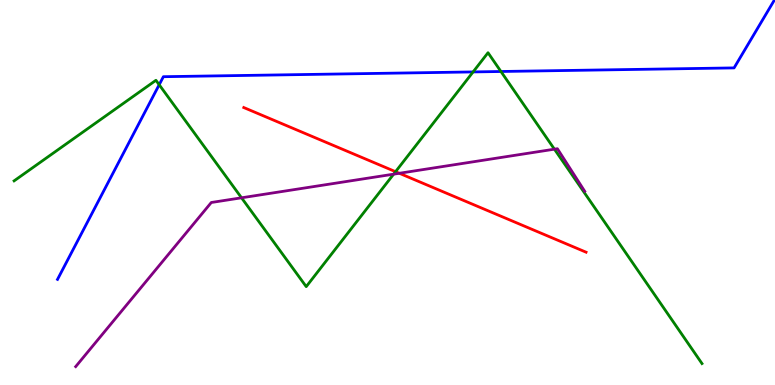[{'lines': ['blue', 'red'], 'intersections': []}, {'lines': ['green', 'red'], 'intersections': [{'x': 5.1, 'y': 5.54}]}, {'lines': ['purple', 'red'], 'intersections': [{'x': 5.15, 'y': 5.5}]}, {'lines': ['blue', 'green'], 'intersections': [{'x': 2.05, 'y': 7.8}, {'x': 6.1, 'y': 8.13}, {'x': 6.46, 'y': 8.14}]}, {'lines': ['blue', 'purple'], 'intersections': []}, {'lines': ['green', 'purple'], 'intersections': [{'x': 3.12, 'y': 4.86}, {'x': 5.08, 'y': 5.48}, {'x': 7.15, 'y': 6.13}]}]